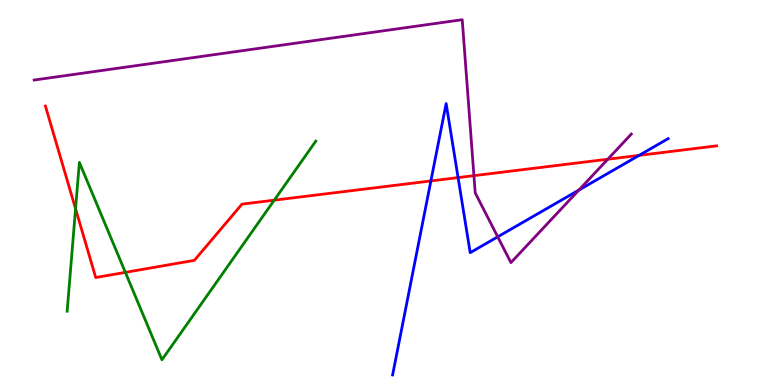[{'lines': ['blue', 'red'], 'intersections': [{'x': 5.56, 'y': 5.3}, {'x': 5.91, 'y': 5.39}, {'x': 8.25, 'y': 5.96}]}, {'lines': ['green', 'red'], 'intersections': [{'x': 0.975, 'y': 4.58}, {'x': 1.62, 'y': 2.93}, {'x': 3.54, 'y': 4.8}]}, {'lines': ['purple', 'red'], 'intersections': [{'x': 6.12, 'y': 5.44}, {'x': 7.84, 'y': 5.86}]}, {'lines': ['blue', 'green'], 'intersections': []}, {'lines': ['blue', 'purple'], 'intersections': [{'x': 6.42, 'y': 3.85}, {'x': 7.47, 'y': 5.06}]}, {'lines': ['green', 'purple'], 'intersections': []}]